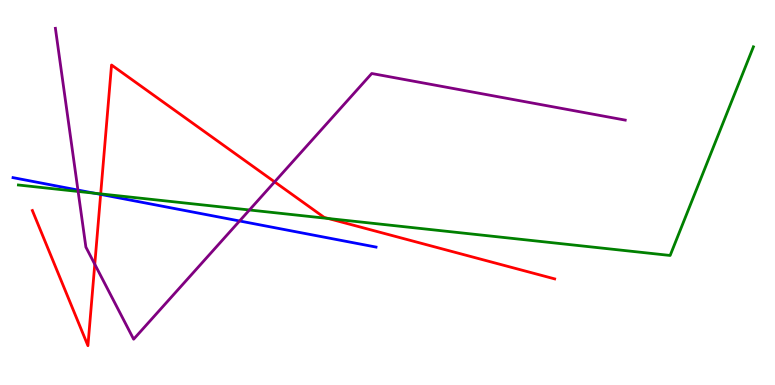[{'lines': ['blue', 'red'], 'intersections': [{'x': 1.3, 'y': 4.95}]}, {'lines': ['green', 'red'], 'intersections': [{'x': 1.3, 'y': 4.96}, {'x': 4.24, 'y': 4.32}]}, {'lines': ['purple', 'red'], 'intersections': [{'x': 1.22, 'y': 3.14}, {'x': 3.54, 'y': 5.28}]}, {'lines': ['blue', 'green'], 'intersections': [{'x': 1.22, 'y': 4.98}]}, {'lines': ['blue', 'purple'], 'intersections': [{'x': 1.01, 'y': 5.06}, {'x': 3.09, 'y': 4.26}]}, {'lines': ['green', 'purple'], 'intersections': [{'x': 1.01, 'y': 5.03}, {'x': 3.22, 'y': 4.55}]}]